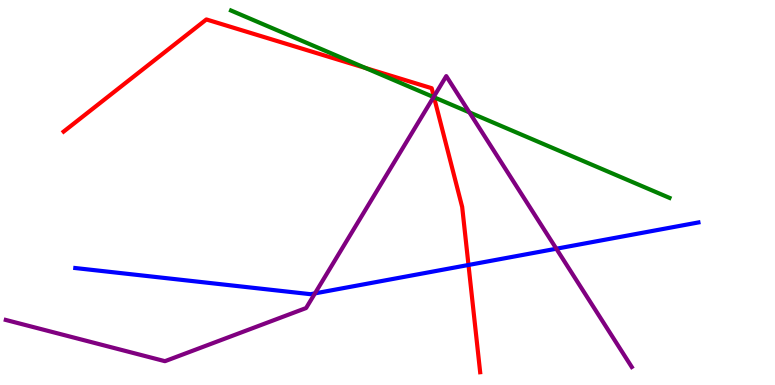[{'lines': ['blue', 'red'], 'intersections': [{'x': 6.05, 'y': 3.12}]}, {'lines': ['green', 'red'], 'intersections': [{'x': 4.72, 'y': 8.23}, {'x': 5.6, 'y': 7.47}]}, {'lines': ['purple', 'red'], 'intersections': [{'x': 5.6, 'y': 7.49}]}, {'lines': ['blue', 'green'], 'intersections': []}, {'lines': ['blue', 'purple'], 'intersections': [{'x': 4.06, 'y': 2.38}, {'x': 7.18, 'y': 3.54}]}, {'lines': ['green', 'purple'], 'intersections': [{'x': 5.59, 'y': 7.48}, {'x': 6.06, 'y': 7.08}]}]